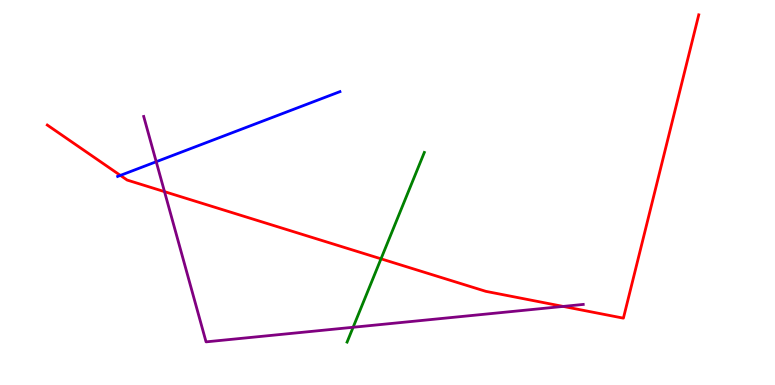[{'lines': ['blue', 'red'], 'intersections': [{'x': 1.55, 'y': 5.44}]}, {'lines': ['green', 'red'], 'intersections': [{'x': 4.92, 'y': 3.28}]}, {'lines': ['purple', 'red'], 'intersections': [{'x': 2.12, 'y': 5.02}, {'x': 7.27, 'y': 2.04}]}, {'lines': ['blue', 'green'], 'intersections': []}, {'lines': ['blue', 'purple'], 'intersections': [{'x': 2.02, 'y': 5.8}]}, {'lines': ['green', 'purple'], 'intersections': [{'x': 4.56, 'y': 1.5}]}]